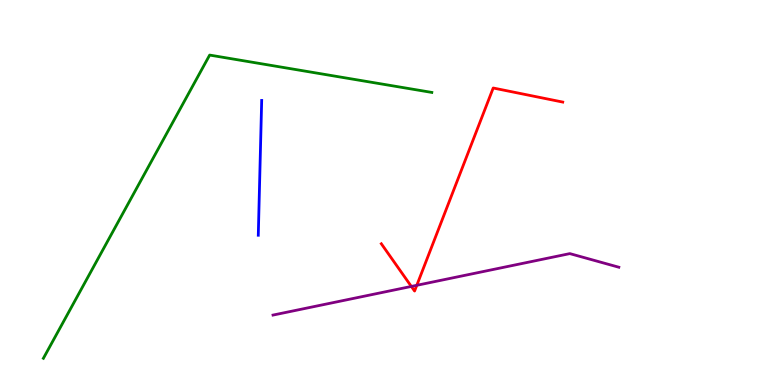[{'lines': ['blue', 'red'], 'intersections': []}, {'lines': ['green', 'red'], 'intersections': []}, {'lines': ['purple', 'red'], 'intersections': [{'x': 5.31, 'y': 2.56}, {'x': 5.38, 'y': 2.59}]}, {'lines': ['blue', 'green'], 'intersections': []}, {'lines': ['blue', 'purple'], 'intersections': []}, {'lines': ['green', 'purple'], 'intersections': []}]